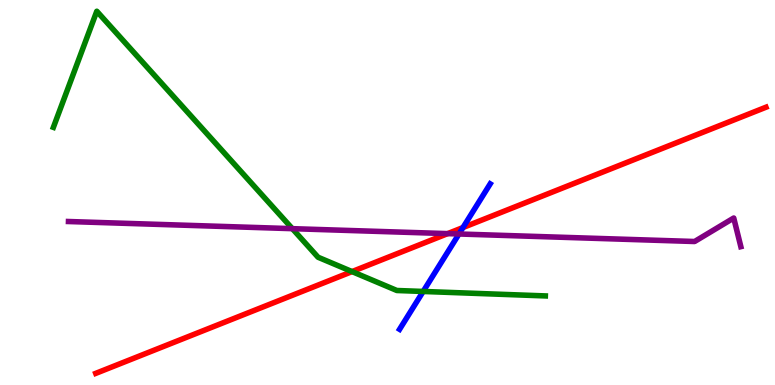[{'lines': ['blue', 'red'], 'intersections': [{'x': 5.97, 'y': 4.09}]}, {'lines': ['green', 'red'], 'intersections': [{'x': 4.54, 'y': 2.95}]}, {'lines': ['purple', 'red'], 'intersections': [{'x': 5.78, 'y': 3.93}]}, {'lines': ['blue', 'green'], 'intersections': [{'x': 5.46, 'y': 2.43}]}, {'lines': ['blue', 'purple'], 'intersections': [{'x': 5.92, 'y': 3.92}]}, {'lines': ['green', 'purple'], 'intersections': [{'x': 3.77, 'y': 4.06}]}]